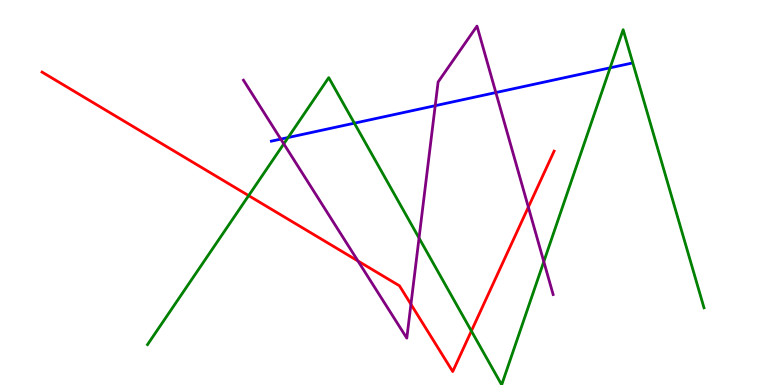[{'lines': ['blue', 'red'], 'intersections': []}, {'lines': ['green', 'red'], 'intersections': [{'x': 3.21, 'y': 4.92}, {'x': 6.08, 'y': 1.4}]}, {'lines': ['purple', 'red'], 'intersections': [{'x': 4.62, 'y': 3.22}, {'x': 5.3, 'y': 2.1}, {'x': 6.82, 'y': 4.62}]}, {'lines': ['blue', 'green'], 'intersections': [{'x': 3.72, 'y': 6.43}, {'x': 4.57, 'y': 6.8}, {'x': 7.87, 'y': 8.24}]}, {'lines': ['blue', 'purple'], 'intersections': [{'x': 3.62, 'y': 6.39}, {'x': 5.62, 'y': 7.26}, {'x': 6.4, 'y': 7.6}]}, {'lines': ['green', 'purple'], 'intersections': [{'x': 3.66, 'y': 6.26}, {'x': 5.41, 'y': 3.82}, {'x': 7.02, 'y': 3.2}]}]